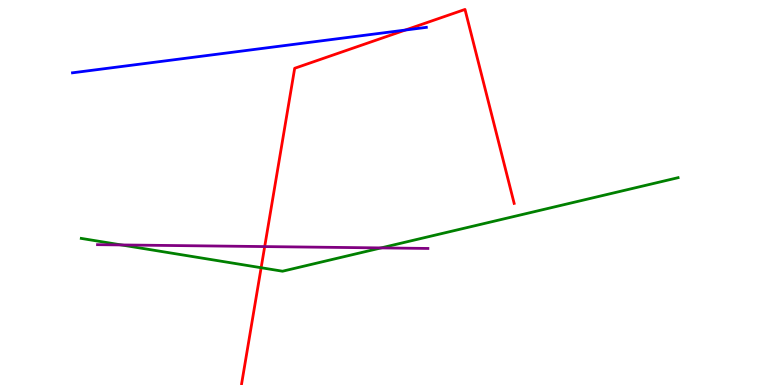[{'lines': ['blue', 'red'], 'intersections': [{'x': 5.23, 'y': 9.22}]}, {'lines': ['green', 'red'], 'intersections': [{'x': 3.37, 'y': 3.05}]}, {'lines': ['purple', 'red'], 'intersections': [{'x': 3.42, 'y': 3.6}]}, {'lines': ['blue', 'green'], 'intersections': []}, {'lines': ['blue', 'purple'], 'intersections': []}, {'lines': ['green', 'purple'], 'intersections': [{'x': 1.57, 'y': 3.64}, {'x': 4.92, 'y': 3.56}]}]